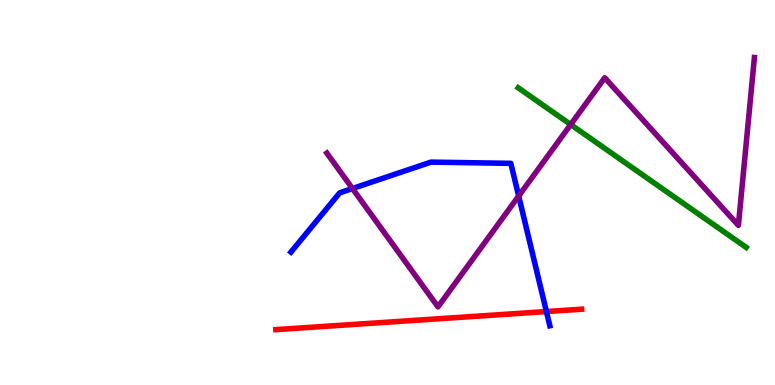[{'lines': ['blue', 'red'], 'intersections': [{'x': 7.05, 'y': 1.91}]}, {'lines': ['green', 'red'], 'intersections': []}, {'lines': ['purple', 'red'], 'intersections': []}, {'lines': ['blue', 'green'], 'intersections': []}, {'lines': ['blue', 'purple'], 'intersections': [{'x': 4.55, 'y': 5.1}, {'x': 6.69, 'y': 4.91}]}, {'lines': ['green', 'purple'], 'intersections': [{'x': 7.36, 'y': 6.77}]}]